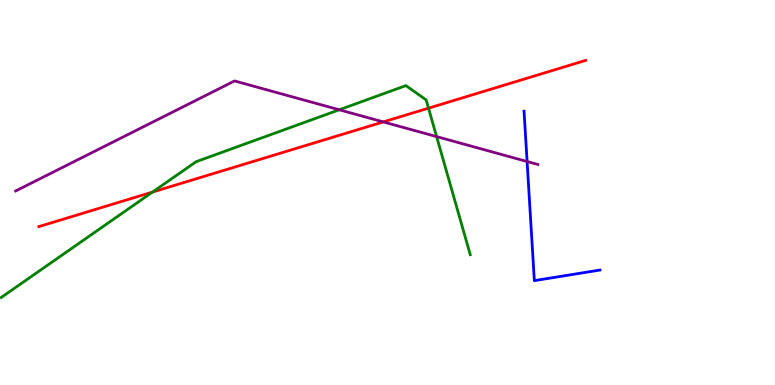[{'lines': ['blue', 'red'], 'intersections': []}, {'lines': ['green', 'red'], 'intersections': [{'x': 1.97, 'y': 5.01}, {'x': 5.53, 'y': 7.19}]}, {'lines': ['purple', 'red'], 'intersections': [{'x': 4.95, 'y': 6.83}]}, {'lines': ['blue', 'green'], 'intersections': []}, {'lines': ['blue', 'purple'], 'intersections': [{'x': 6.8, 'y': 5.8}]}, {'lines': ['green', 'purple'], 'intersections': [{'x': 4.38, 'y': 7.15}, {'x': 5.63, 'y': 6.45}]}]